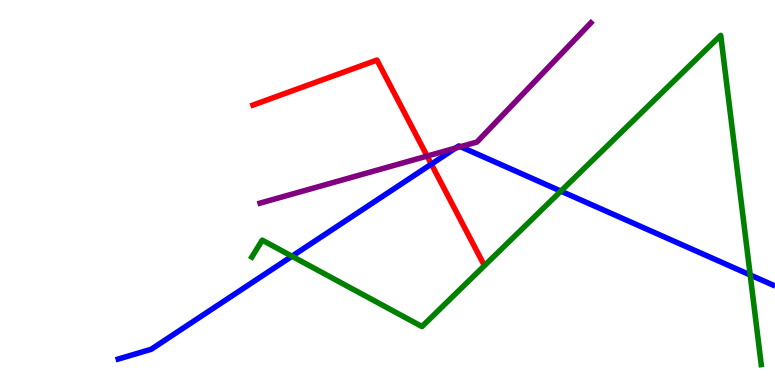[{'lines': ['blue', 'red'], 'intersections': [{'x': 5.57, 'y': 5.74}]}, {'lines': ['green', 'red'], 'intersections': []}, {'lines': ['purple', 'red'], 'intersections': [{'x': 5.51, 'y': 5.95}]}, {'lines': ['blue', 'green'], 'intersections': [{'x': 3.77, 'y': 3.34}, {'x': 7.24, 'y': 5.04}, {'x': 9.68, 'y': 2.86}]}, {'lines': ['blue', 'purple'], 'intersections': [{'x': 5.88, 'y': 6.16}, {'x': 5.94, 'y': 6.19}]}, {'lines': ['green', 'purple'], 'intersections': []}]